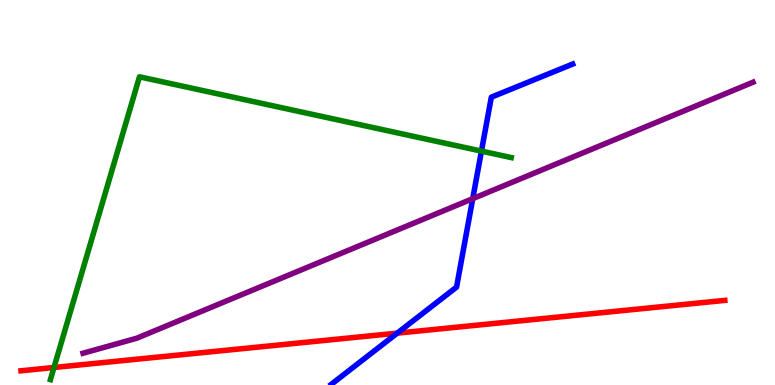[{'lines': ['blue', 'red'], 'intersections': [{'x': 5.13, 'y': 1.35}]}, {'lines': ['green', 'red'], 'intersections': [{'x': 0.697, 'y': 0.455}]}, {'lines': ['purple', 'red'], 'intersections': []}, {'lines': ['blue', 'green'], 'intersections': [{'x': 6.21, 'y': 6.07}]}, {'lines': ['blue', 'purple'], 'intersections': [{'x': 6.1, 'y': 4.84}]}, {'lines': ['green', 'purple'], 'intersections': []}]